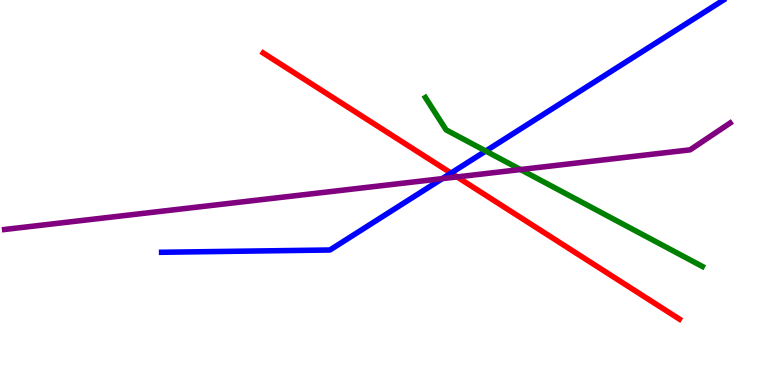[{'lines': ['blue', 'red'], 'intersections': [{'x': 5.82, 'y': 5.5}]}, {'lines': ['green', 'red'], 'intersections': []}, {'lines': ['purple', 'red'], 'intersections': [{'x': 5.9, 'y': 5.4}]}, {'lines': ['blue', 'green'], 'intersections': [{'x': 6.27, 'y': 6.08}]}, {'lines': ['blue', 'purple'], 'intersections': [{'x': 5.71, 'y': 5.36}]}, {'lines': ['green', 'purple'], 'intersections': [{'x': 6.72, 'y': 5.6}]}]